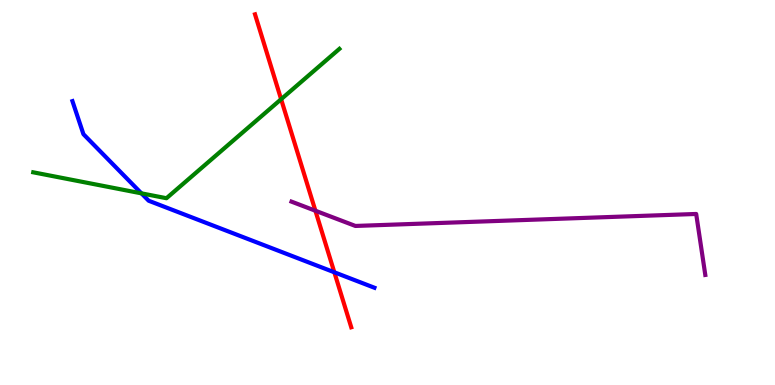[{'lines': ['blue', 'red'], 'intersections': [{'x': 4.31, 'y': 2.93}]}, {'lines': ['green', 'red'], 'intersections': [{'x': 3.63, 'y': 7.42}]}, {'lines': ['purple', 'red'], 'intersections': [{'x': 4.07, 'y': 4.53}]}, {'lines': ['blue', 'green'], 'intersections': [{'x': 1.82, 'y': 4.98}]}, {'lines': ['blue', 'purple'], 'intersections': []}, {'lines': ['green', 'purple'], 'intersections': []}]